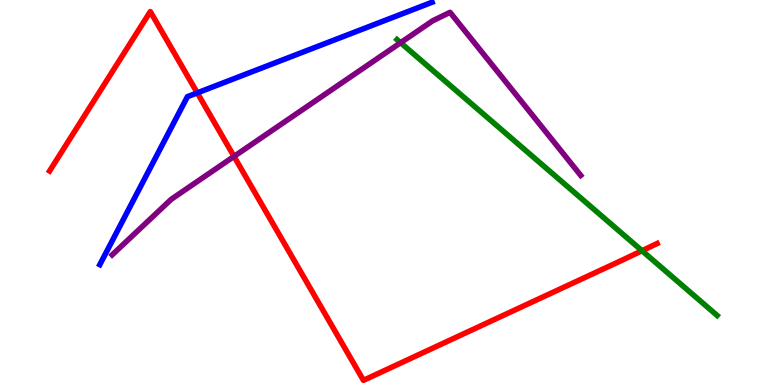[{'lines': ['blue', 'red'], 'intersections': [{'x': 2.55, 'y': 7.59}]}, {'lines': ['green', 'red'], 'intersections': [{'x': 8.28, 'y': 3.49}]}, {'lines': ['purple', 'red'], 'intersections': [{'x': 3.02, 'y': 5.94}]}, {'lines': ['blue', 'green'], 'intersections': []}, {'lines': ['blue', 'purple'], 'intersections': []}, {'lines': ['green', 'purple'], 'intersections': [{'x': 5.17, 'y': 8.89}]}]